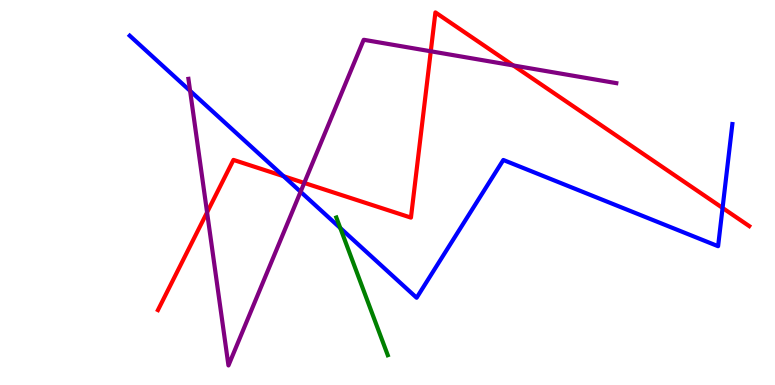[{'lines': ['blue', 'red'], 'intersections': [{'x': 3.66, 'y': 5.42}, {'x': 9.32, 'y': 4.6}]}, {'lines': ['green', 'red'], 'intersections': []}, {'lines': ['purple', 'red'], 'intersections': [{'x': 2.67, 'y': 4.48}, {'x': 3.93, 'y': 5.25}, {'x': 5.56, 'y': 8.67}, {'x': 6.62, 'y': 8.3}]}, {'lines': ['blue', 'green'], 'intersections': [{'x': 4.39, 'y': 4.08}]}, {'lines': ['blue', 'purple'], 'intersections': [{'x': 2.45, 'y': 7.64}, {'x': 3.88, 'y': 5.02}]}, {'lines': ['green', 'purple'], 'intersections': []}]